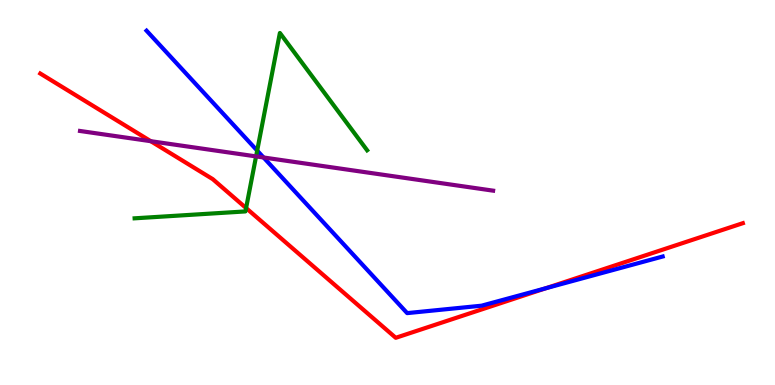[{'lines': ['blue', 'red'], 'intersections': [{'x': 7.04, 'y': 2.51}]}, {'lines': ['green', 'red'], 'intersections': [{'x': 3.18, 'y': 4.6}]}, {'lines': ['purple', 'red'], 'intersections': [{'x': 1.95, 'y': 6.33}]}, {'lines': ['blue', 'green'], 'intersections': [{'x': 3.32, 'y': 6.09}]}, {'lines': ['blue', 'purple'], 'intersections': [{'x': 3.4, 'y': 5.91}]}, {'lines': ['green', 'purple'], 'intersections': [{'x': 3.3, 'y': 5.94}]}]